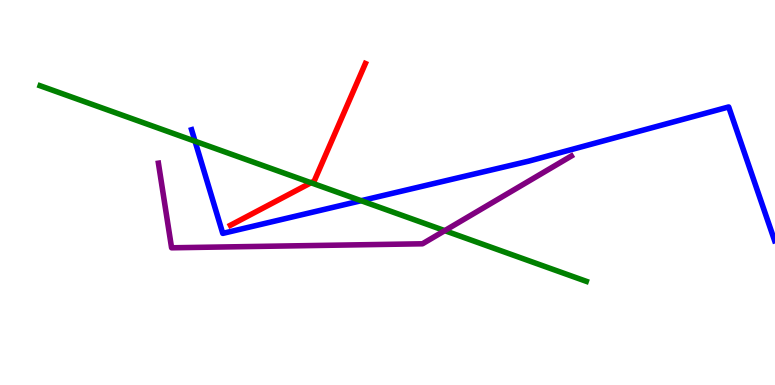[{'lines': ['blue', 'red'], 'intersections': []}, {'lines': ['green', 'red'], 'intersections': [{'x': 4.01, 'y': 5.25}]}, {'lines': ['purple', 'red'], 'intersections': []}, {'lines': ['blue', 'green'], 'intersections': [{'x': 2.52, 'y': 6.33}, {'x': 4.66, 'y': 4.79}]}, {'lines': ['blue', 'purple'], 'intersections': []}, {'lines': ['green', 'purple'], 'intersections': [{'x': 5.74, 'y': 4.01}]}]